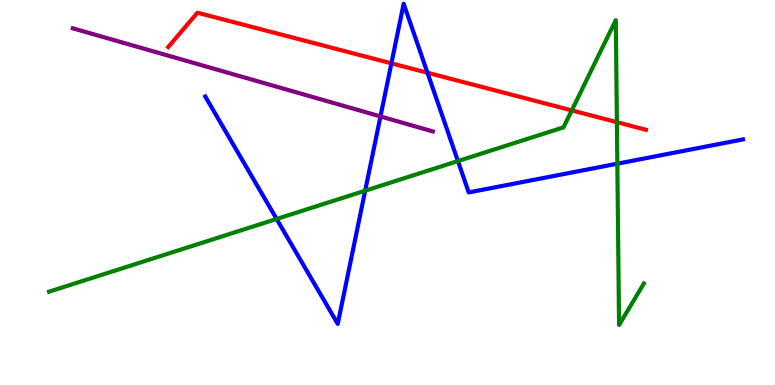[{'lines': ['blue', 'red'], 'intersections': [{'x': 5.05, 'y': 8.36}, {'x': 5.52, 'y': 8.11}]}, {'lines': ['green', 'red'], 'intersections': [{'x': 7.38, 'y': 7.13}, {'x': 7.96, 'y': 6.83}]}, {'lines': ['purple', 'red'], 'intersections': []}, {'lines': ['blue', 'green'], 'intersections': [{'x': 3.57, 'y': 4.31}, {'x': 4.71, 'y': 5.05}, {'x': 5.91, 'y': 5.82}, {'x': 7.97, 'y': 5.75}]}, {'lines': ['blue', 'purple'], 'intersections': [{'x': 4.91, 'y': 6.98}]}, {'lines': ['green', 'purple'], 'intersections': []}]